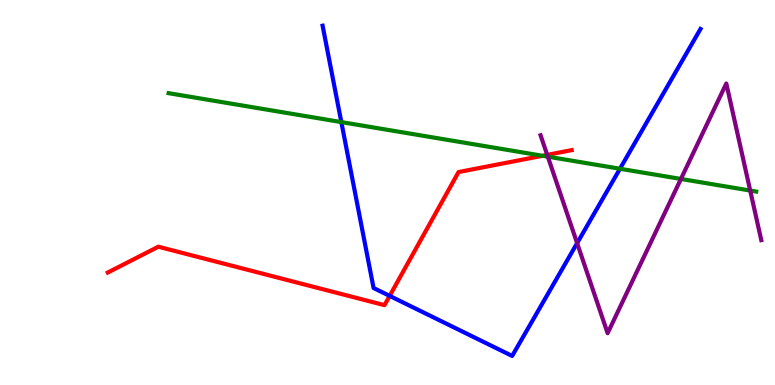[{'lines': ['blue', 'red'], 'intersections': [{'x': 5.03, 'y': 2.31}]}, {'lines': ['green', 'red'], 'intersections': [{'x': 7.0, 'y': 5.95}]}, {'lines': ['purple', 'red'], 'intersections': [{'x': 7.06, 'y': 5.98}]}, {'lines': ['blue', 'green'], 'intersections': [{'x': 4.4, 'y': 6.83}, {'x': 8.0, 'y': 5.62}]}, {'lines': ['blue', 'purple'], 'intersections': [{'x': 7.45, 'y': 3.68}]}, {'lines': ['green', 'purple'], 'intersections': [{'x': 7.07, 'y': 5.93}, {'x': 8.79, 'y': 5.35}, {'x': 9.68, 'y': 5.05}]}]